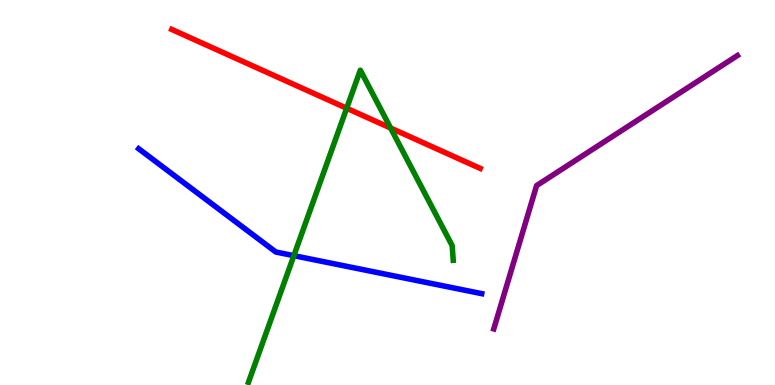[{'lines': ['blue', 'red'], 'intersections': []}, {'lines': ['green', 'red'], 'intersections': [{'x': 4.47, 'y': 7.19}, {'x': 5.04, 'y': 6.67}]}, {'lines': ['purple', 'red'], 'intersections': []}, {'lines': ['blue', 'green'], 'intersections': [{'x': 3.79, 'y': 3.36}]}, {'lines': ['blue', 'purple'], 'intersections': []}, {'lines': ['green', 'purple'], 'intersections': []}]